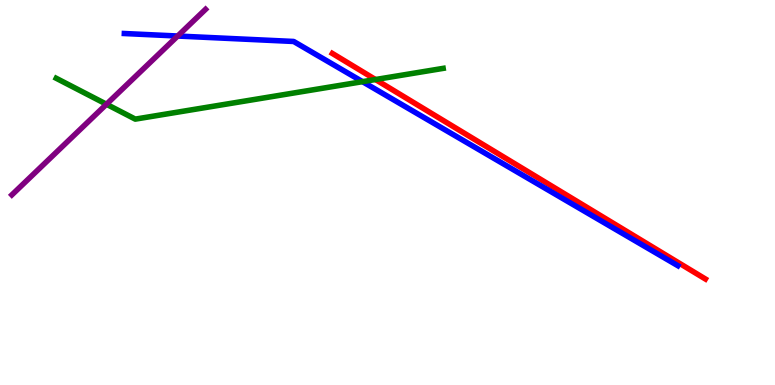[{'lines': ['blue', 'red'], 'intersections': []}, {'lines': ['green', 'red'], 'intersections': [{'x': 4.84, 'y': 7.93}]}, {'lines': ['purple', 'red'], 'intersections': []}, {'lines': ['blue', 'green'], 'intersections': [{'x': 4.68, 'y': 7.88}]}, {'lines': ['blue', 'purple'], 'intersections': [{'x': 2.29, 'y': 9.06}]}, {'lines': ['green', 'purple'], 'intersections': [{'x': 1.37, 'y': 7.29}]}]